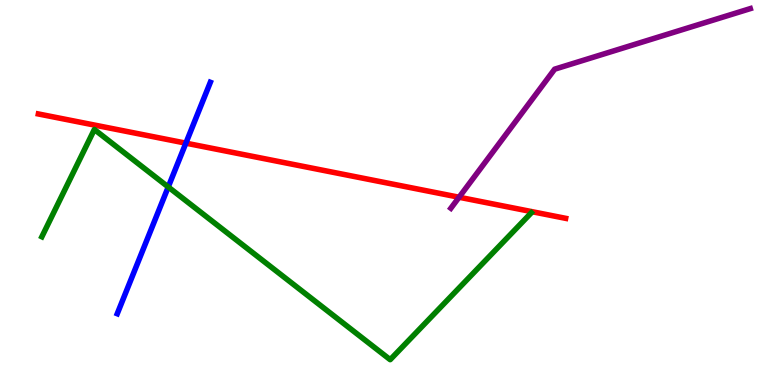[{'lines': ['blue', 'red'], 'intersections': [{'x': 2.4, 'y': 6.28}]}, {'lines': ['green', 'red'], 'intersections': []}, {'lines': ['purple', 'red'], 'intersections': [{'x': 5.92, 'y': 4.88}]}, {'lines': ['blue', 'green'], 'intersections': [{'x': 2.17, 'y': 5.14}]}, {'lines': ['blue', 'purple'], 'intersections': []}, {'lines': ['green', 'purple'], 'intersections': []}]